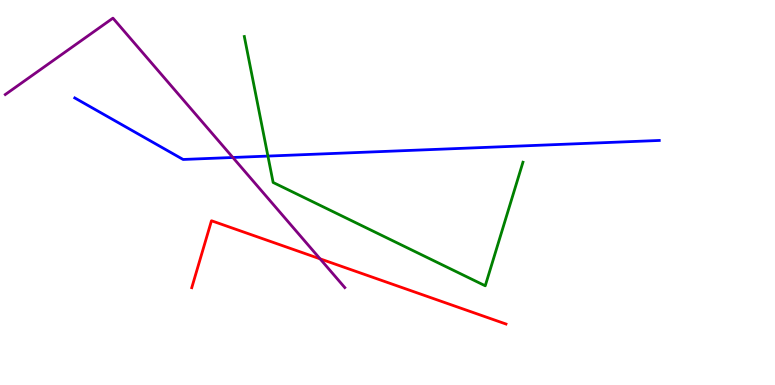[{'lines': ['blue', 'red'], 'intersections': []}, {'lines': ['green', 'red'], 'intersections': []}, {'lines': ['purple', 'red'], 'intersections': [{'x': 4.13, 'y': 3.28}]}, {'lines': ['blue', 'green'], 'intersections': [{'x': 3.46, 'y': 5.95}]}, {'lines': ['blue', 'purple'], 'intersections': [{'x': 3.0, 'y': 5.91}]}, {'lines': ['green', 'purple'], 'intersections': []}]